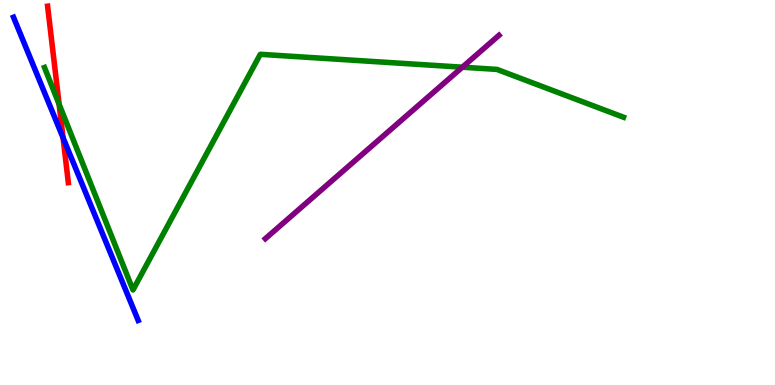[{'lines': ['blue', 'red'], 'intersections': [{'x': 0.814, 'y': 6.42}]}, {'lines': ['green', 'red'], 'intersections': [{'x': 0.763, 'y': 7.29}]}, {'lines': ['purple', 'red'], 'intersections': []}, {'lines': ['blue', 'green'], 'intersections': []}, {'lines': ['blue', 'purple'], 'intersections': []}, {'lines': ['green', 'purple'], 'intersections': [{'x': 5.97, 'y': 8.25}]}]